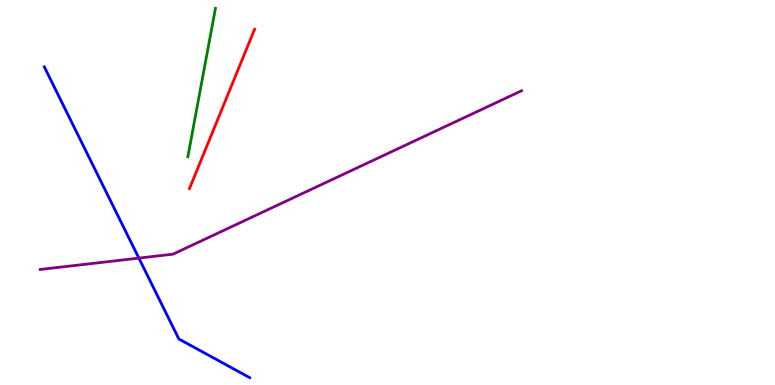[{'lines': ['blue', 'red'], 'intersections': []}, {'lines': ['green', 'red'], 'intersections': []}, {'lines': ['purple', 'red'], 'intersections': []}, {'lines': ['blue', 'green'], 'intersections': []}, {'lines': ['blue', 'purple'], 'intersections': [{'x': 1.79, 'y': 3.3}]}, {'lines': ['green', 'purple'], 'intersections': []}]